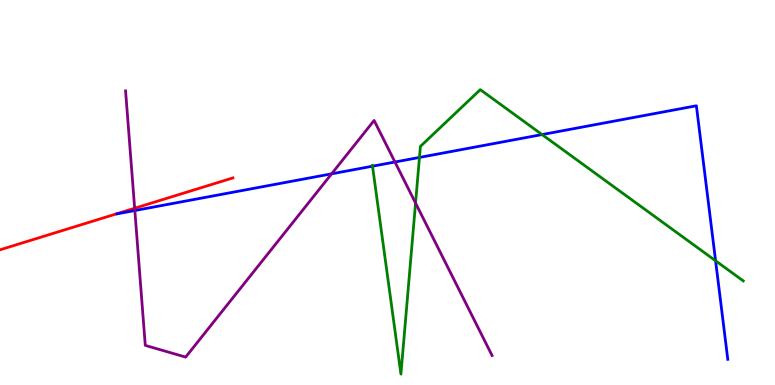[{'lines': ['blue', 'red'], 'intersections': []}, {'lines': ['green', 'red'], 'intersections': []}, {'lines': ['purple', 'red'], 'intersections': [{'x': 1.74, 'y': 4.59}]}, {'lines': ['blue', 'green'], 'intersections': [{'x': 4.81, 'y': 5.68}, {'x': 5.41, 'y': 5.91}, {'x': 6.99, 'y': 6.5}, {'x': 9.23, 'y': 3.23}]}, {'lines': ['blue', 'purple'], 'intersections': [{'x': 1.74, 'y': 4.53}, {'x': 4.28, 'y': 5.49}, {'x': 5.1, 'y': 5.79}]}, {'lines': ['green', 'purple'], 'intersections': [{'x': 5.36, 'y': 4.73}]}]